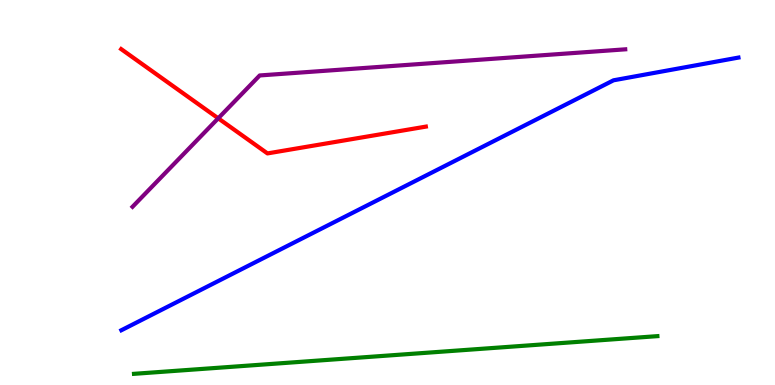[{'lines': ['blue', 'red'], 'intersections': []}, {'lines': ['green', 'red'], 'intersections': []}, {'lines': ['purple', 'red'], 'intersections': [{'x': 2.82, 'y': 6.93}]}, {'lines': ['blue', 'green'], 'intersections': []}, {'lines': ['blue', 'purple'], 'intersections': []}, {'lines': ['green', 'purple'], 'intersections': []}]